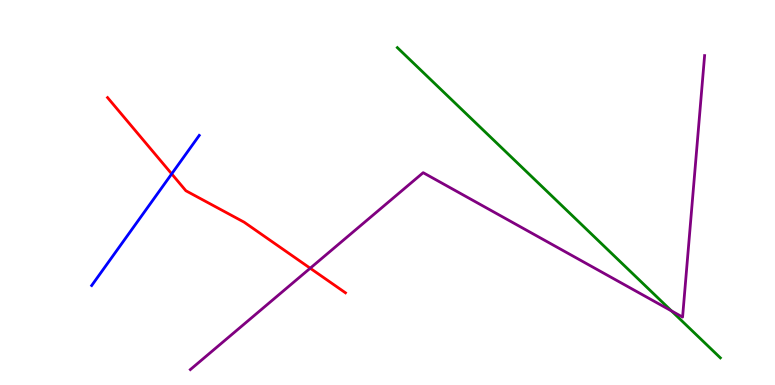[{'lines': ['blue', 'red'], 'intersections': [{'x': 2.22, 'y': 5.48}]}, {'lines': ['green', 'red'], 'intersections': []}, {'lines': ['purple', 'red'], 'intersections': [{'x': 4.0, 'y': 3.03}]}, {'lines': ['blue', 'green'], 'intersections': []}, {'lines': ['blue', 'purple'], 'intersections': []}, {'lines': ['green', 'purple'], 'intersections': [{'x': 8.66, 'y': 1.92}]}]